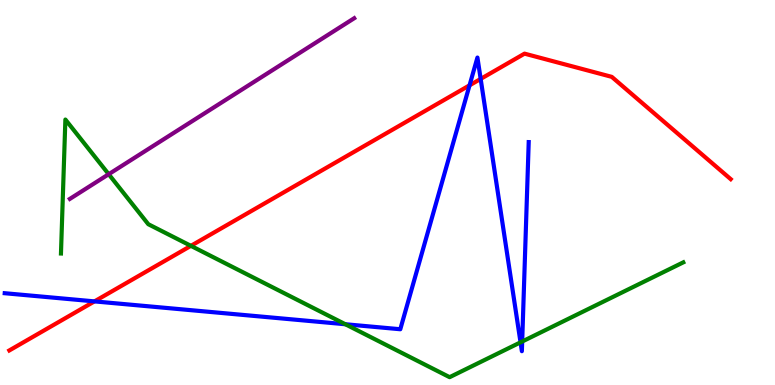[{'lines': ['blue', 'red'], 'intersections': [{'x': 1.22, 'y': 2.17}, {'x': 6.06, 'y': 7.78}, {'x': 6.2, 'y': 7.95}]}, {'lines': ['green', 'red'], 'intersections': [{'x': 2.46, 'y': 3.61}]}, {'lines': ['purple', 'red'], 'intersections': []}, {'lines': ['blue', 'green'], 'intersections': [{'x': 4.46, 'y': 1.58}, {'x': 6.72, 'y': 1.11}, {'x': 6.74, 'y': 1.13}]}, {'lines': ['blue', 'purple'], 'intersections': []}, {'lines': ['green', 'purple'], 'intersections': [{'x': 1.4, 'y': 5.47}]}]